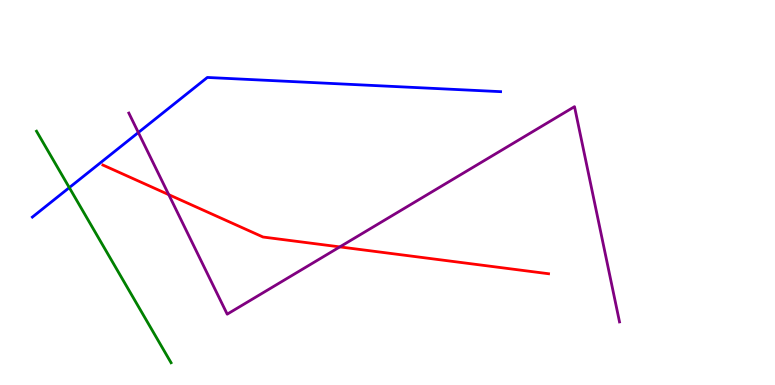[{'lines': ['blue', 'red'], 'intersections': []}, {'lines': ['green', 'red'], 'intersections': []}, {'lines': ['purple', 'red'], 'intersections': [{'x': 2.18, 'y': 4.94}, {'x': 4.38, 'y': 3.59}]}, {'lines': ['blue', 'green'], 'intersections': [{'x': 0.894, 'y': 5.13}]}, {'lines': ['blue', 'purple'], 'intersections': [{'x': 1.79, 'y': 6.56}]}, {'lines': ['green', 'purple'], 'intersections': []}]